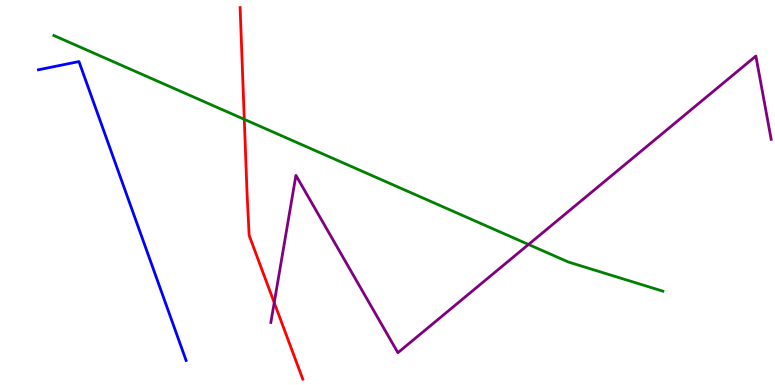[{'lines': ['blue', 'red'], 'intersections': []}, {'lines': ['green', 'red'], 'intersections': [{'x': 3.15, 'y': 6.9}]}, {'lines': ['purple', 'red'], 'intersections': [{'x': 3.54, 'y': 2.14}]}, {'lines': ['blue', 'green'], 'intersections': []}, {'lines': ['blue', 'purple'], 'intersections': []}, {'lines': ['green', 'purple'], 'intersections': [{'x': 6.82, 'y': 3.65}]}]